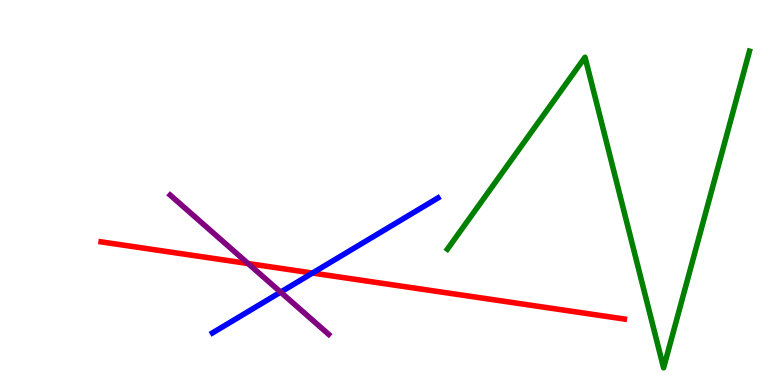[{'lines': ['blue', 'red'], 'intersections': [{'x': 4.03, 'y': 2.91}]}, {'lines': ['green', 'red'], 'intersections': []}, {'lines': ['purple', 'red'], 'intersections': [{'x': 3.2, 'y': 3.15}]}, {'lines': ['blue', 'green'], 'intersections': []}, {'lines': ['blue', 'purple'], 'intersections': [{'x': 3.62, 'y': 2.41}]}, {'lines': ['green', 'purple'], 'intersections': []}]